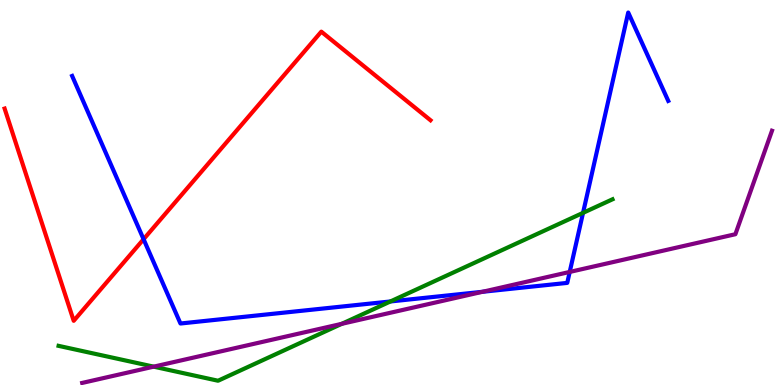[{'lines': ['blue', 'red'], 'intersections': [{'x': 1.85, 'y': 3.79}]}, {'lines': ['green', 'red'], 'intersections': []}, {'lines': ['purple', 'red'], 'intersections': []}, {'lines': ['blue', 'green'], 'intersections': [{'x': 5.04, 'y': 2.17}, {'x': 7.52, 'y': 4.47}]}, {'lines': ['blue', 'purple'], 'intersections': [{'x': 6.23, 'y': 2.42}, {'x': 7.35, 'y': 2.94}]}, {'lines': ['green', 'purple'], 'intersections': [{'x': 1.98, 'y': 0.476}, {'x': 4.41, 'y': 1.59}]}]